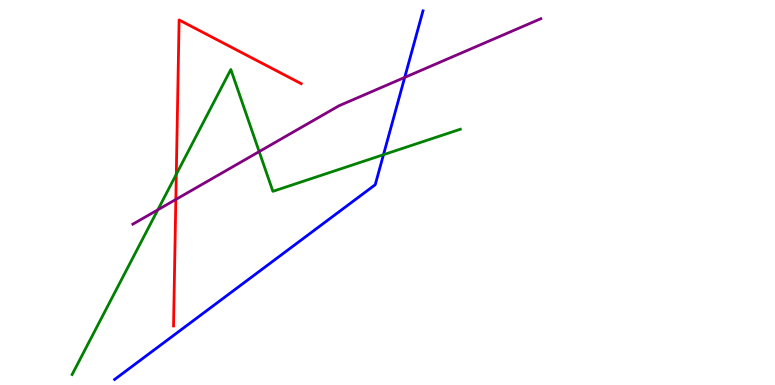[{'lines': ['blue', 'red'], 'intersections': []}, {'lines': ['green', 'red'], 'intersections': [{'x': 2.27, 'y': 5.47}]}, {'lines': ['purple', 'red'], 'intersections': [{'x': 2.27, 'y': 4.82}]}, {'lines': ['blue', 'green'], 'intersections': [{'x': 4.95, 'y': 5.98}]}, {'lines': ['blue', 'purple'], 'intersections': [{'x': 5.22, 'y': 7.99}]}, {'lines': ['green', 'purple'], 'intersections': [{'x': 2.04, 'y': 4.55}, {'x': 3.34, 'y': 6.06}]}]